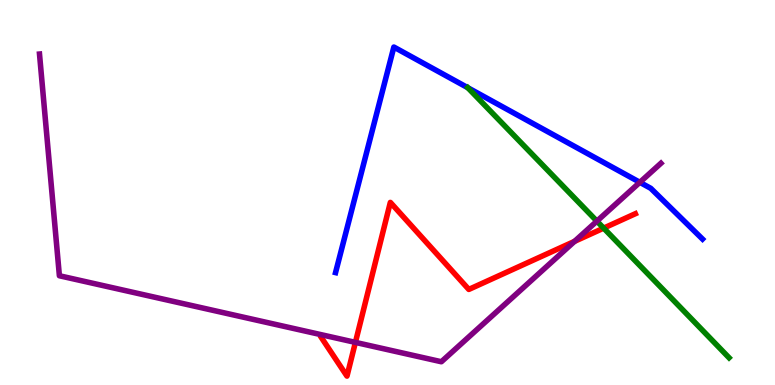[{'lines': ['blue', 'red'], 'intersections': []}, {'lines': ['green', 'red'], 'intersections': [{'x': 7.79, 'y': 4.07}]}, {'lines': ['purple', 'red'], 'intersections': [{'x': 4.59, 'y': 1.11}, {'x': 7.41, 'y': 3.73}]}, {'lines': ['blue', 'green'], 'intersections': [{'x': 6.04, 'y': 7.72}]}, {'lines': ['blue', 'purple'], 'intersections': [{'x': 8.26, 'y': 5.26}]}, {'lines': ['green', 'purple'], 'intersections': [{'x': 7.7, 'y': 4.26}]}]